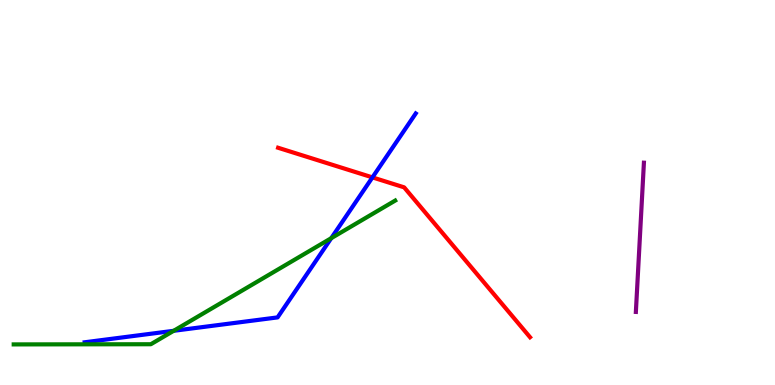[{'lines': ['blue', 'red'], 'intersections': [{'x': 4.81, 'y': 5.39}]}, {'lines': ['green', 'red'], 'intersections': []}, {'lines': ['purple', 'red'], 'intersections': []}, {'lines': ['blue', 'green'], 'intersections': [{'x': 2.24, 'y': 1.41}, {'x': 4.27, 'y': 3.81}]}, {'lines': ['blue', 'purple'], 'intersections': []}, {'lines': ['green', 'purple'], 'intersections': []}]